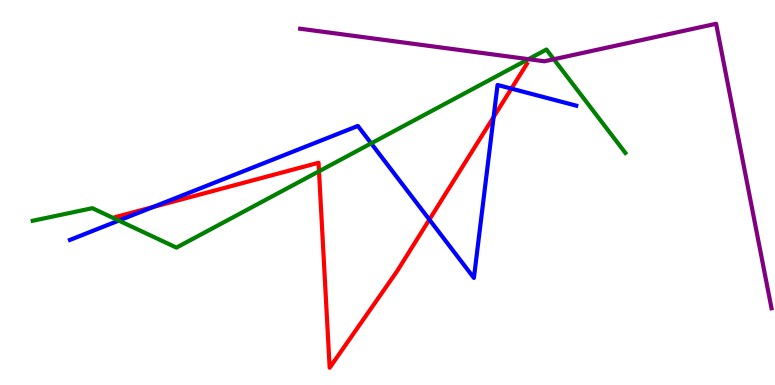[{'lines': ['blue', 'red'], 'intersections': [{'x': 1.98, 'y': 4.62}, {'x': 5.54, 'y': 4.3}, {'x': 6.37, 'y': 6.96}, {'x': 6.6, 'y': 7.7}]}, {'lines': ['green', 'red'], 'intersections': [{'x': 4.12, 'y': 5.55}]}, {'lines': ['purple', 'red'], 'intersections': []}, {'lines': ['blue', 'green'], 'intersections': [{'x': 1.53, 'y': 4.27}, {'x': 4.79, 'y': 6.28}]}, {'lines': ['blue', 'purple'], 'intersections': []}, {'lines': ['green', 'purple'], 'intersections': [{'x': 6.82, 'y': 8.46}, {'x': 7.15, 'y': 8.46}]}]